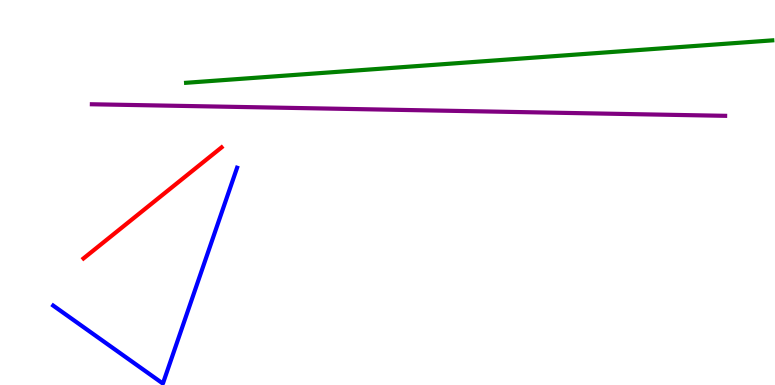[{'lines': ['blue', 'red'], 'intersections': []}, {'lines': ['green', 'red'], 'intersections': []}, {'lines': ['purple', 'red'], 'intersections': []}, {'lines': ['blue', 'green'], 'intersections': []}, {'lines': ['blue', 'purple'], 'intersections': []}, {'lines': ['green', 'purple'], 'intersections': []}]